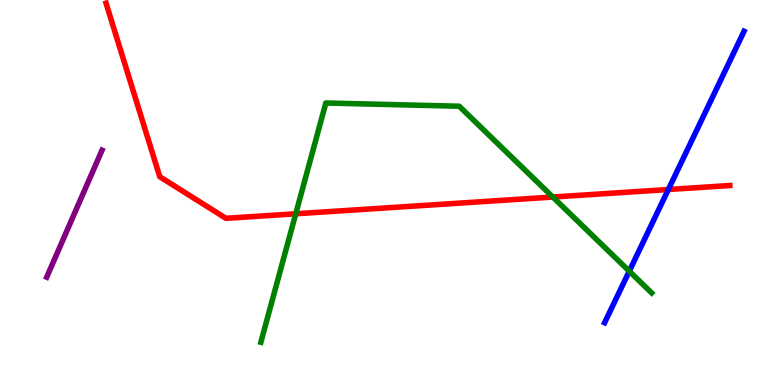[{'lines': ['blue', 'red'], 'intersections': [{'x': 8.62, 'y': 5.08}]}, {'lines': ['green', 'red'], 'intersections': [{'x': 3.82, 'y': 4.45}, {'x': 7.13, 'y': 4.88}]}, {'lines': ['purple', 'red'], 'intersections': []}, {'lines': ['blue', 'green'], 'intersections': [{'x': 8.12, 'y': 2.96}]}, {'lines': ['blue', 'purple'], 'intersections': []}, {'lines': ['green', 'purple'], 'intersections': []}]